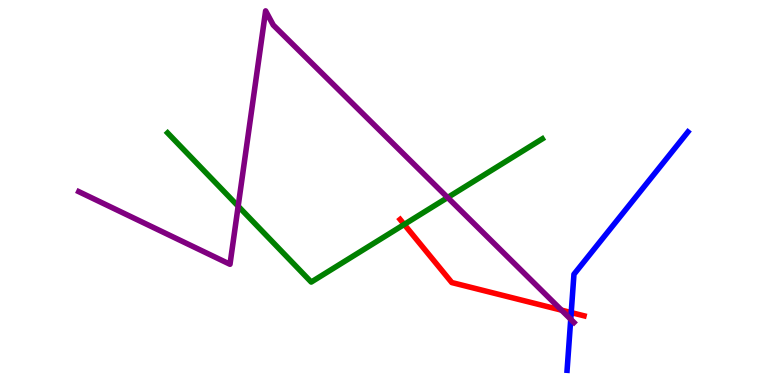[{'lines': ['blue', 'red'], 'intersections': [{'x': 7.37, 'y': 1.88}]}, {'lines': ['green', 'red'], 'intersections': [{'x': 5.22, 'y': 4.17}]}, {'lines': ['purple', 'red'], 'intersections': [{'x': 7.25, 'y': 1.94}]}, {'lines': ['blue', 'green'], 'intersections': []}, {'lines': ['blue', 'purple'], 'intersections': [{'x': 7.36, 'y': 1.71}]}, {'lines': ['green', 'purple'], 'intersections': [{'x': 3.07, 'y': 4.64}, {'x': 5.78, 'y': 4.87}]}]